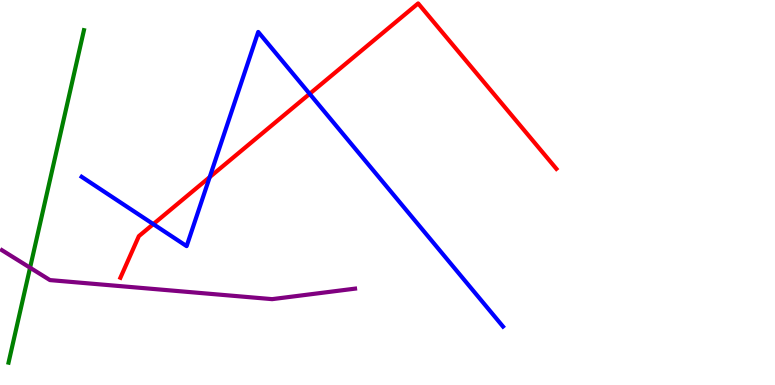[{'lines': ['blue', 'red'], 'intersections': [{'x': 1.98, 'y': 4.18}, {'x': 2.71, 'y': 5.4}, {'x': 4.0, 'y': 7.56}]}, {'lines': ['green', 'red'], 'intersections': []}, {'lines': ['purple', 'red'], 'intersections': []}, {'lines': ['blue', 'green'], 'intersections': []}, {'lines': ['blue', 'purple'], 'intersections': []}, {'lines': ['green', 'purple'], 'intersections': [{'x': 0.388, 'y': 3.05}]}]